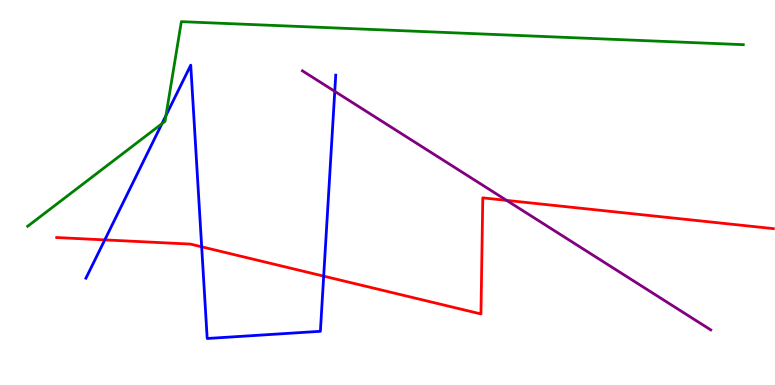[{'lines': ['blue', 'red'], 'intersections': [{'x': 1.35, 'y': 3.77}, {'x': 2.6, 'y': 3.59}, {'x': 4.18, 'y': 2.83}]}, {'lines': ['green', 'red'], 'intersections': []}, {'lines': ['purple', 'red'], 'intersections': [{'x': 6.54, 'y': 4.8}]}, {'lines': ['blue', 'green'], 'intersections': [{'x': 2.09, 'y': 6.79}, {'x': 2.14, 'y': 7.0}]}, {'lines': ['blue', 'purple'], 'intersections': [{'x': 4.32, 'y': 7.63}]}, {'lines': ['green', 'purple'], 'intersections': []}]